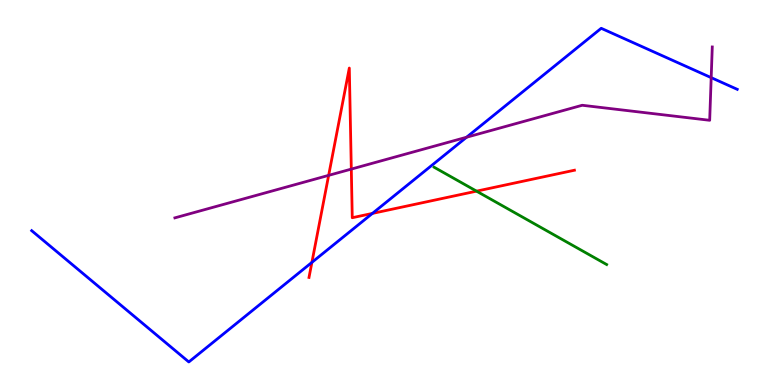[{'lines': ['blue', 'red'], 'intersections': [{'x': 4.02, 'y': 3.18}, {'x': 4.81, 'y': 4.46}]}, {'lines': ['green', 'red'], 'intersections': [{'x': 6.15, 'y': 5.03}]}, {'lines': ['purple', 'red'], 'intersections': [{'x': 4.24, 'y': 5.45}, {'x': 4.53, 'y': 5.61}]}, {'lines': ['blue', 'green'], 'intersections': []}, {'lines': ['blue', 'purple'], 'intersections': [{'x': 6.02, 'y': 6.44}, {'x': 9.18, 'y': 7.98}]}, {'lines': ['green', 'purple'], 'intersections': []}]